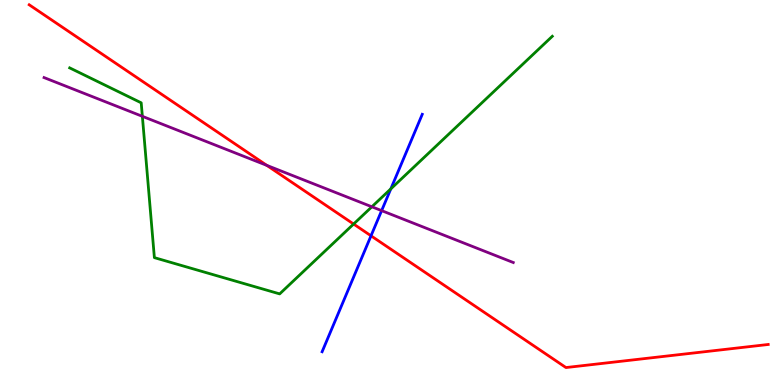[{'lines': ['blue', 'red'], 'intersections': [{'x': 4.79, 'y': 3.88}]}, {'lines': ['green', 'red'], 'intersections': [{'x': 4.56, 'y': 4.18}]}, {'lines': ['purple', 'red'], 'intersections': [{'x': 3.44, 'y': 5.7}]}, {'lines': ['blue', 'green'], 'intersections': [{'x': 5.04, 'y': 5.09}]}, {'lines': ['blue', 'purple'], 'intersections': [{'x': 4.92, 'y': 4.53}]}, {'lines': ['green', 'purple'], 'intersections': [{'x': 1.84, 'y': 6.98}, {'x': 4.8, 'y': 4.63}]}]